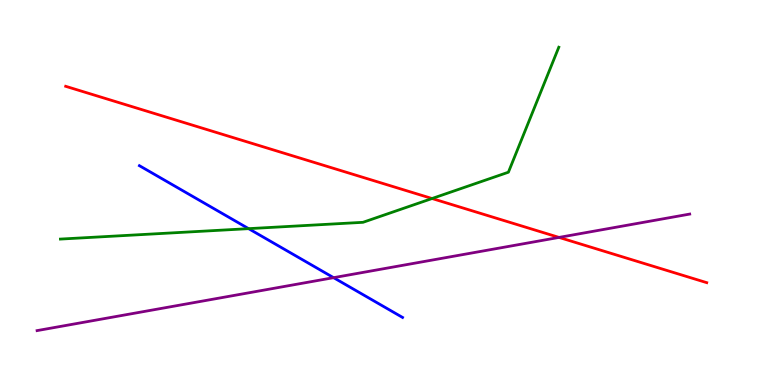[{'lines': ['blue', 'red'], 'intersections': []}, {'lines': ['green', 'red'], 'intersections': [{'x': 5.57, 'y': 4.84}]}, {'lines': ['purple', 'red'], 'intersections': [{'x': 7.21, 'y': 3.83}]}, {'lines': ['blue', 'green'], 'intersections': [{'x': 3.21, 'y': 4.06}]}, {'lines': ['blue', 'purple'], 'intersections': [{'x': 4.3, 'y': 2.79}]}, {'lines': ['green', 'purple'], 'intersections': []}]